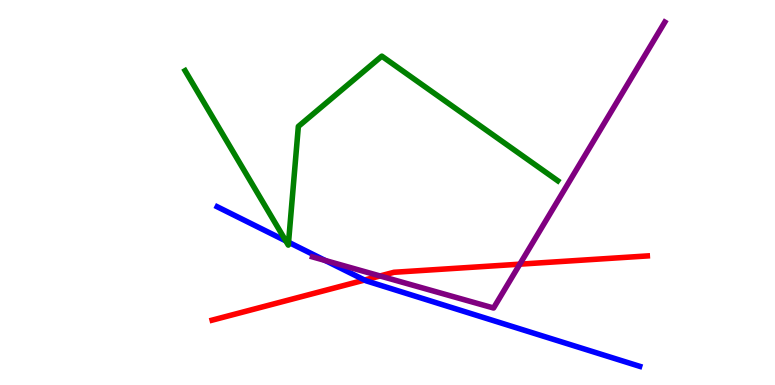[{'lines': ['blue', 'red'], 'intersections': [{'x': 4.7, 'y': 2.73}]}, {'lines': ['green', 'red'], 'intersections': []}, {'lines': ['purple', 'red'], 'intersections': [{'x': 4.9, 'y': 2.83}, {'x': 6.71, 'y': 3.14}]}, {'lines': ['blue', 'green'], 'intersections': [{'x': 3.69, 'y': 3.74}, {'x': 3.72, 'y': 3.71}]}, {'lines': ['blue', 'purple'], 'intersections': [{'x': 4.2, 'y': 3.23}]}, {'lines': ['green', 'purple'], 'intersections': []}]